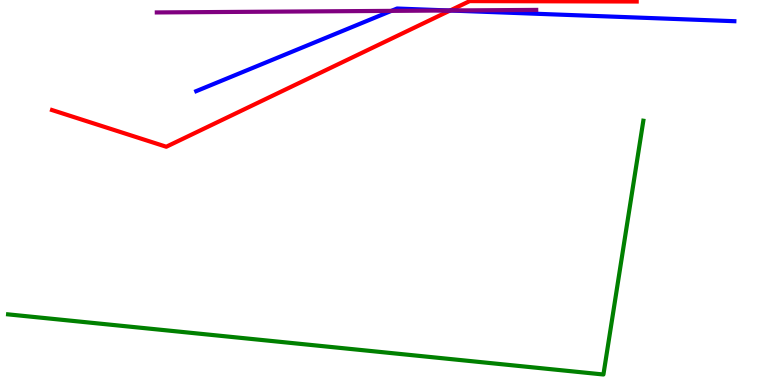[{'lines': ['blue', 'red'], 'intersections': [{'x': 5.81, 'y': 9.73}]}, {'lines': ['green', 'red'], 'intersections': []}, {'lines': ['purple', 'red'], 'intersections': [{'x': 5.81, 'y': 9.73}]}, {'lines': ['blue', 'green'], 'intersections': []}, {'lines': ['blue', 'purple'], 'intersections': [{'x': 5.05, 'y': 9.72}, {'x': 5.8, 'y': 9.73}]}, {'lines': ['green', 'purple'], 'intersections': []}]